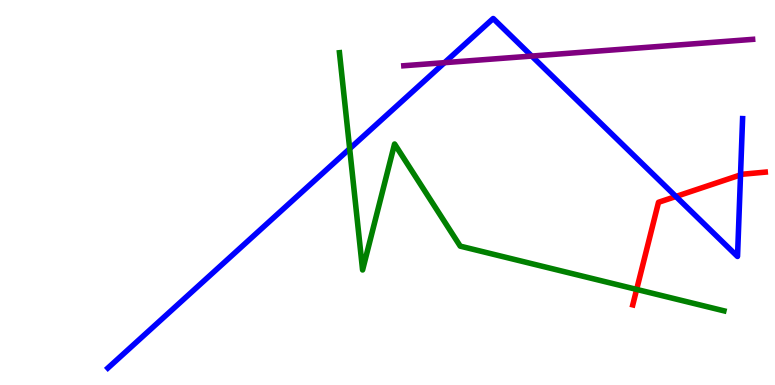[{'lines': ['blue', 'red'], 'intersections': [{'x': 8.72, 'y': 4.9}, {'x': 9.56, 'y': 5.46}]}, {'lines': ['green', 'red'], 'intersections': [{'x': 8.21, 'y': 2.48}]}, {'lines': ['purple', 'red'], 'intersections': []}, {'lines': ['blue', 'green'], 'intersections': [{'x': 4.51, 'y': 6.14}]}, {'lines': ['blue', 'purple'], 'intersections': [{'x': 5.74, 'y': 8.37}, {'x': 6.86, 'y': 8.54}]}, {'lines': ['green', 'purple'], 'intersections': []}]